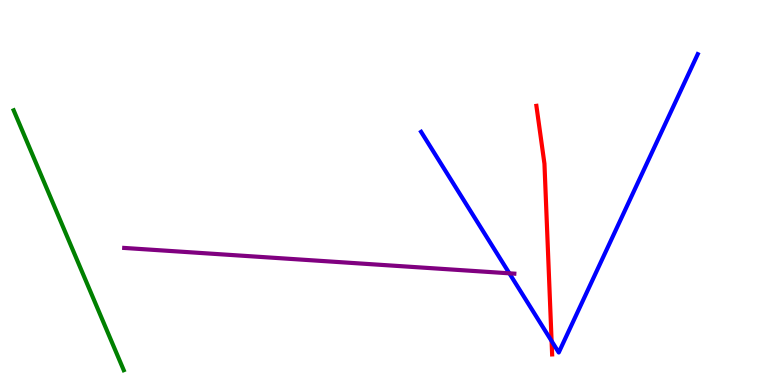[{'lines': ['blue', 'red'], 'intersections': [{'x': 7.12, 'y': 1.14}]}, {'lines': ['green', 'red'], 'intersections': []}, {'lines': ['purple', 'red'], 'intersections': []}, {'lines': ['blue', 'green'], 'intersections': []}, {'lines': ['blue', 'purple'], 'intersections': [{'x': 6.57, 'y': 2.9}]}, {'lines': ['green', 'purple'], 'intersections': []}]